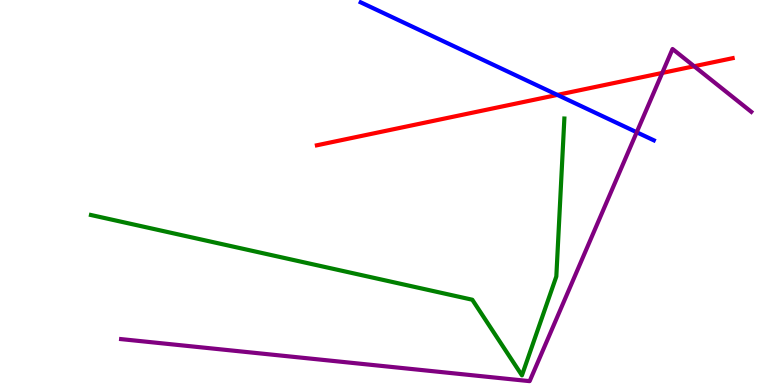[{'lines': ['blue', 'red'], 'intersections': [{'x': 7.19, 'y': 7.53}]}, {'lines': ['green', 'red'], 'intersections': []}, {'lines': ['purple', 'red'], 'intersections': [{'x': 8.54, 'y': 8.11}, {'x': 8.96, 'y': 8.28}]}, {'lines': ['blue', 'green'], 'intersections': []}, {'lines': ['blue', 'purple'], 'intersections': [{'x': 8.22, 'y': 6.56}]}, {'lines': ['green', 'purple'], 'intersections': []}]